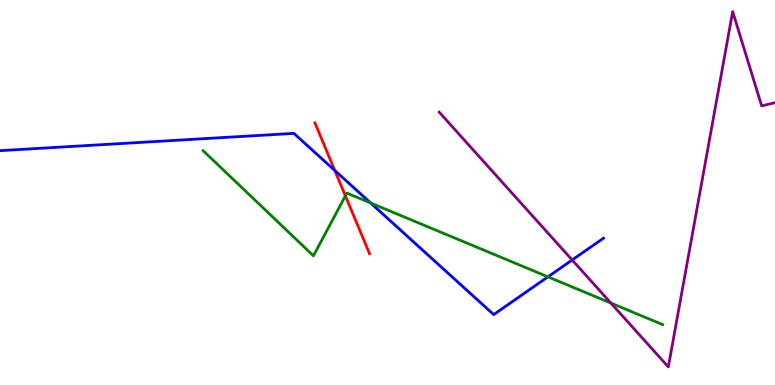[{'lines': ['blue', 'red'], 'intersections': [{'x': 4.32, 'y': 5.57}]}, {'lines': ['green', 'red'], 'intersections': [{'x': 4.46, 'y': 4.91}]}, {'lines': ['purple', 'red'], 'intersections': []}, {'lines': ['blue', 'green'], 'intersections': [{'x': 4.78, 'y': 4.73}, {'x': 7.07, 'y': 2.81}]}, {'lines': ['blue', 'purple'], 'intersections': [{'x': 7.38, 'y': 3.25}]}, {'lines': ['green', 'purple'], 'intersections': [{'x': 7.88, 'y': 2.13}]}]